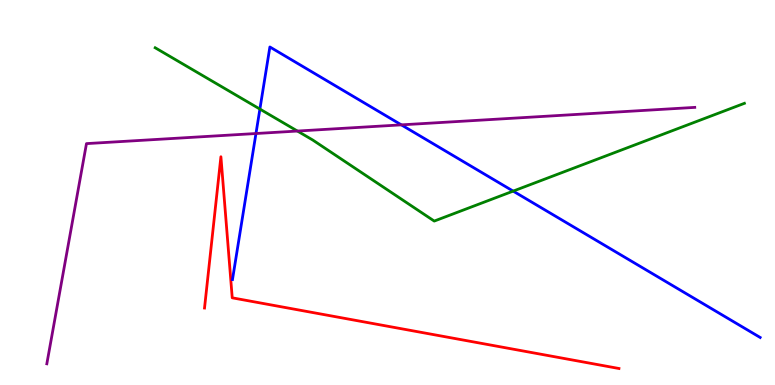[{'lines': ['blue', 'red'], 'intersections': []}, {'lines': ['green', 'red'], 'intersections': []}, {'lines': ['purple', 'red'], 'intersections': []}, {'lines': ['blue', 'green'], 'intersections': [{'x': 3.35, 'y': 7.17}, {'x': 6.62, 'y': 5.04}]}, {'lines': ['blue', 'purple'], 'intersections': [{'x': 3.3, 'y': 6.53}, {'x': 5.18, 'y': 6.76}]}, {'lines': ['green', 'purple'], 'intersections': [{'x': 3.84, 'y': 6.6}]}]